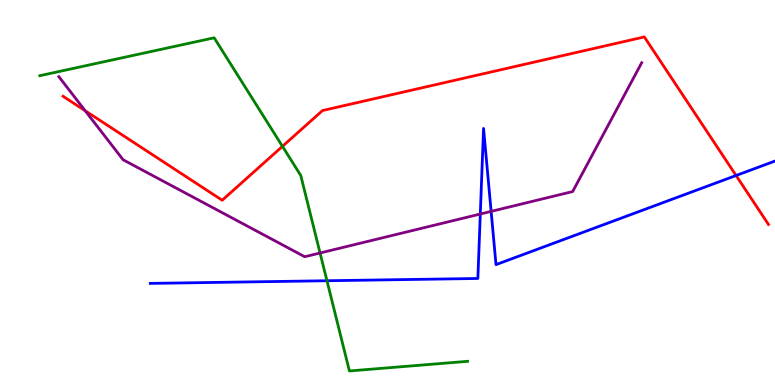[{'lines': ['blue', 'red'], 'intersections': [{'x': 9.5, 'y': 5.44}]}, {'lines': ['green', 'red'], 'intersections': [{'x': 3.64, 'y': 6.2}]}, {'lines': ['purple', 'red'], 'intersections': [{'x': 1.1, 'y': 7.12}]}, {'lines': ['blue', 'green'], 'intersections': [{'x': 4.22, 'y': 2.71}]}, {'lines': ['blue', 'purple'], 'intersections': [{'x': 6.2, 'y': 4.44}, {'x': 6.34, 'y': 4.51}]}, {'lines': ['green', 'purple'], 'intersections': [{'x': 4.13, 'y': 3.43}]}]